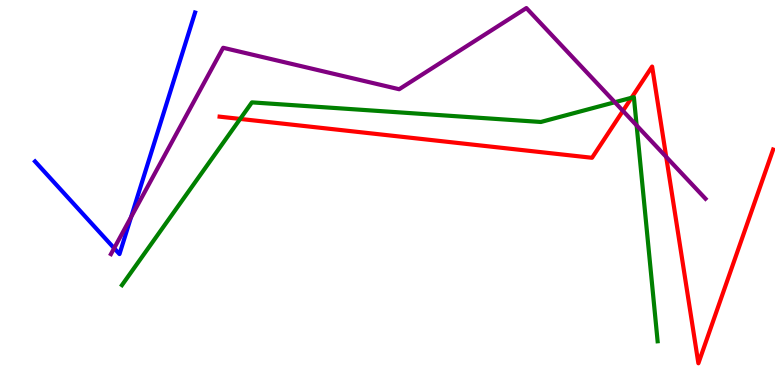[{'lines': ['blue', 'red'], 'intersections': []}, {'lines': ['green', 'red'], 'intersections': [{'x': 3.1, 'y': 6.91}, {'x': 8.15, 'y': 7.46}]}, {'lines': ['purple', 'red'], 'intersections': [{'x': 8.04, 'y': 7.12}, {'x': 8.6, 'y': 5.92}]}, {'lines': ['blue', 'green'], 'intersections': []}, {'lines': ['blue', 'purple'], 'intersections': [{'x': 1.47, 'y': 3.55}, {'x': 1.69, 'y': 4.36}]}, {'lines': ['green', 'purple'], 'intersections': [{'x': 7.93, 'y': 7.34}, {'x': 8.21, 'y': 6.74}]}]